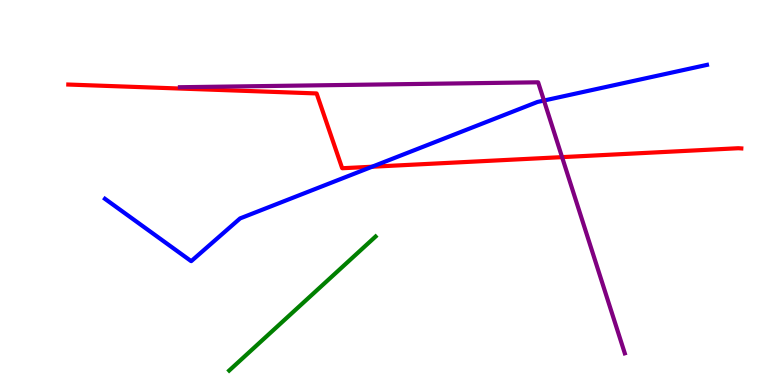[{'lines': ['blue', 'red'], 'intersections': [{'x': 4.8, 'y': 5.67}]}, {'lines': ['green', 'red'], 'intersections': []}, {'lines': ['purple', 'red'], 'intersections': [{'x': 7.25, 'y': 5.92}]}, {'lines': ['blue', 'green'], 'intersections': []}, {'lines': ['blue', 'purple'], 'intersections': [{'x': 7.02, 'y': 7.39}]}, {'lines': ['green', 'purple'], 'intersections': []}]